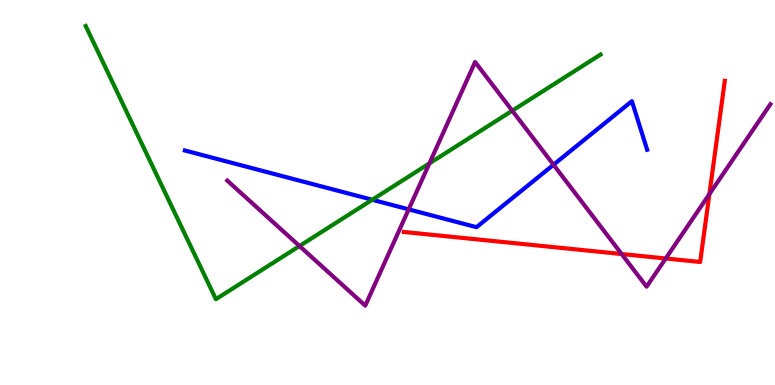[{'lines': ['blue', 'red'], 'intersections': []}, {'lines': ['green', 'red'], 'intersections': []}, {'lines': ['purple', 'red'], 'intersections': [{'x': 8.02, 'y': 3.4}, {'x': 8.59, 'y': 3.29}, {'x': 9.15, 'y': 4.96}]}, {'lines': ['blue', 'green'], 'intersections': [{'x': 4.8, 'y': 4.81}]}, {'lines': ['blue', 'purple'], 'intersections': [{'x': 5.27, 'y': 4.56}, {'x': 7.14, 'y': 5.72}]}, {'lines': ['green', 'purple'], 'intersections': [{'x': 3.86, 'y': 3.61}, {'x': 5.54, 'y': 5.76}, {'x': 6.61, 'y': 7.12}]}]